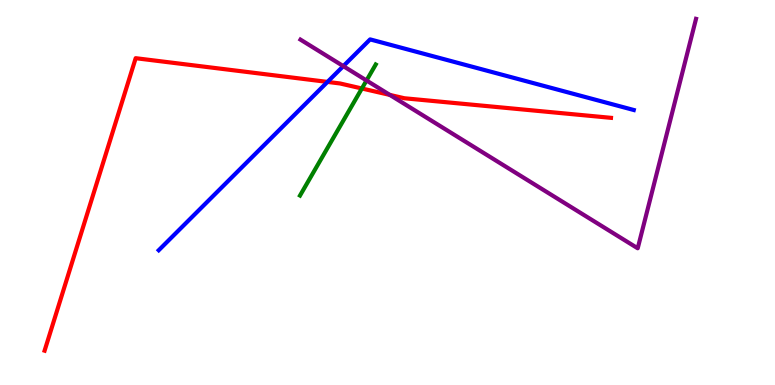[{'lines': ['blue', 'red'], 'intersections': [{'x': 4.23, 'y': 7.87}]}, {'lines': ['green', 'red'], 'intersections': [{'x': 4.67, 'y': 7.7}]}, {'lines': ['purple', 'red'], 'intersections': [{'x': 5.03, 'y': 7.53}]}, {'lines': ['blue', 'green'], 'intersections': []}, {'lines': ['blue', 'purple'], 'intersections': [{'x': 4.43, 'y': 8.28}]}, {'lines': ['green', 'purple'], 'intersections': [{'x': 4.73, 'y': 7.91}]}]